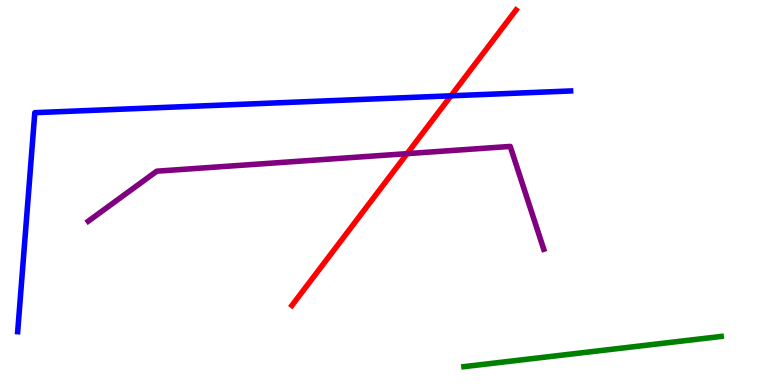[{'lines': ['blue', 'red'], 'intersections': [{'x': 5.82, 'y': 7.51}]}, {'lines': ['green', 'red'], 'intersections': []}, {'lines': ['purple', 'red'], 'intersections': [{'x': 5.25, 'y': 6.01}]}, {'lines': ['blue', 'green'], 'intersections': []}, {'lines': ['blue', 'purple'], 'intersections': []}, {'lines': ['green', 'purple'], 'intersections': []}]